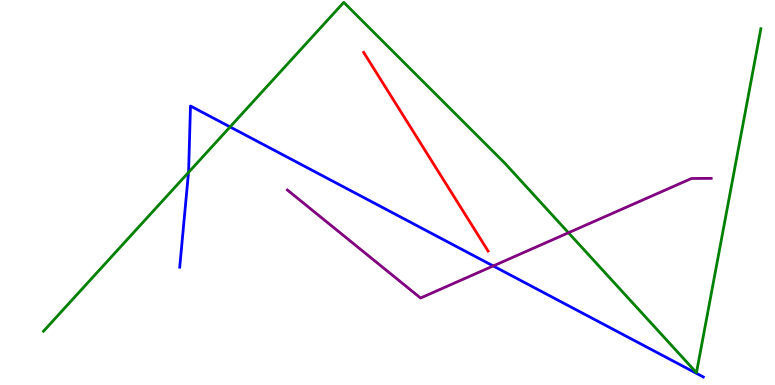[{'lines': ['blue', 'red'], 'intersections': []}, {'lines': ['green', 'red'], 'intersections': []}, {'lines': ['purple', 'red'], 'intersections': []}, {'lines': ['blue', 'green'], 'intersections': [{'x': 2.43, 'y': 5.52}, {'x': 2.97, 'y': 6.7}]}, {'lines': ['blue', 'purple'], 'intersections': [{'x': 6.36, 'y': 3.09}]}, {'lines': ['green', 'purple'], 'intersections': [{'x': 7.34, 'y': 3.95}]}]